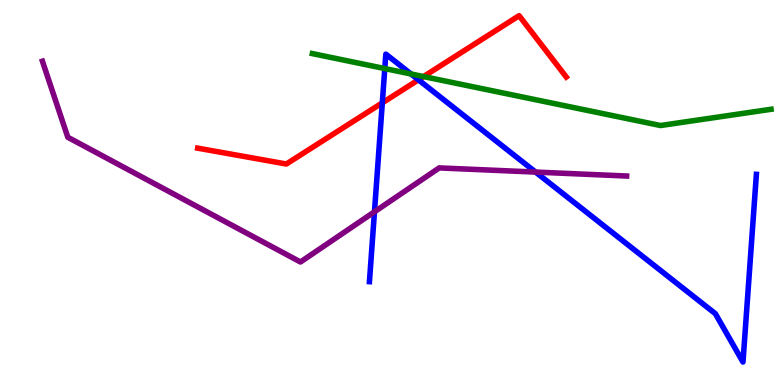[{'lines': ['blue', 'red'], 'intersections': [{'x': 4.93, 'y': 7.33}, {'x': 5.4, 'y': 7.93}]}, {'lines': ['green', 'red'], 'intersections': [{'x': 5.47, 'y': 8.01}]}, {'lines': ['purple', 'red'], 'intersections': []}, {'lines': ['blue', 'green'], 'intersections': [{'x': 4.96, 'y': 8.22}, {'x': 5.3, 'y': 8.08}]}, {'lines': ['blue', 'purple'], 'intersections': [{'x': 4.83, 'y': 4.5}, {'x': 6.91, 'y': 5.53}]}, {'lines': ['green', 'purple'], 'intersections': []}]